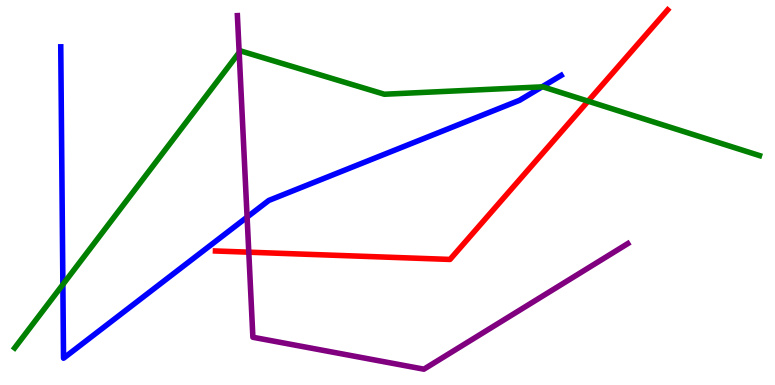[{'lines': ['blue', 'red'], 'intersections': []}, {'lines': ['green', 'red'], 'intersections': [{'x': 7.59, 'y': 7.37}]}, {'lines': ['purple', 'red'], 'intersections': [{'x': 3.21, 'y': 3.45}]}, {'lines': ['blue', 'green'], 'intersections': [{'x': 0.811, 'y': 2.61}, {'x': 6.99, 'y': 7.74}]}, {'lines': ['blue', 'purple'], 'intersections': [{'x': 3.19, 'y': 4.36}]}, {'lines': ['green', 'purple'], 'intersections': [{'x': 3.09, 'y': 8.64}]}]